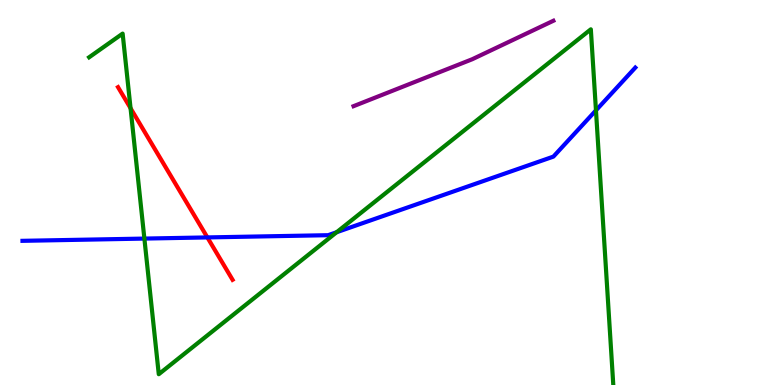[{'lines': ['blue', 'red'], 'intersections': [{'x': 2.68, 'y': 3.83}]}, {'lines': ['green', 'red'], 'intersections': [{'x': 1.68, 'y': 7.19}]}, {'lines': ['purple', 'red'], 'intersections': []}, {'lines': ['blue', 'green'], 'intersections': [{'x': 1.86, 'y': 3.8}, {'x': 4.34, 'y': 3.97}, {'x': 7.69, 'y': 7.13}]}, {'lines': ['blue', 'purple'], 'intersections': []}, {'lines': ['green', 'purple'], 'intersections': []}]